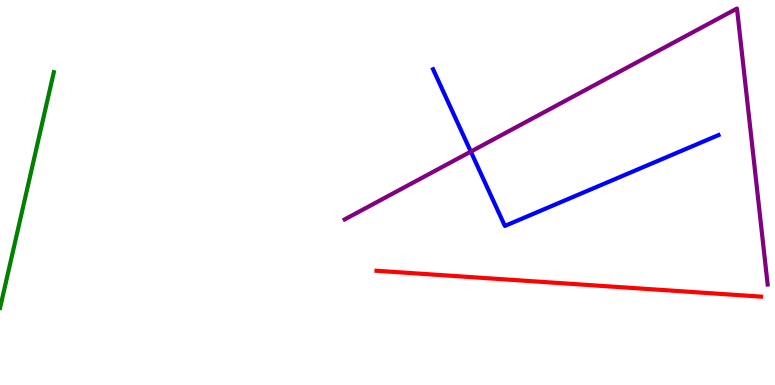[{'lines': ['blue', 'red'], 'intersections': []}, {'lines': ['green', 'red'], 'intersections': []}, {'lines': ['purple', 'red'], 'intersections': []}, {'lines': ['blue', 'green'], 'intersections': []}, {'lines': ['blue', 'purple'], 'intersections': [{'x': 6.07, 'y': 6.06}]}, {'lines': ['green', 'purple'], 'intersections': []}]